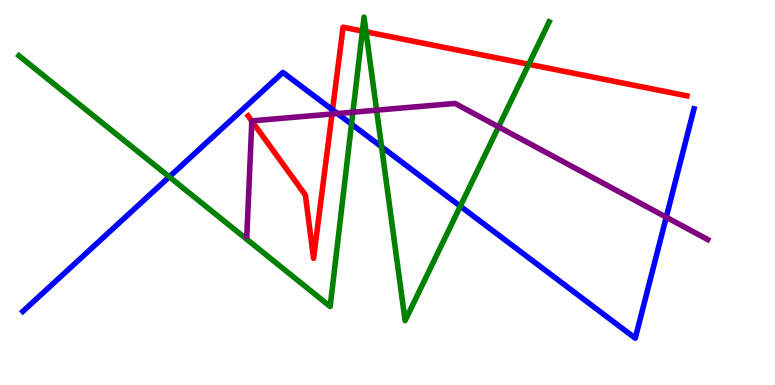[{'lines': ['blue', 'red'], 'intersections': [{'x': 4.29, 'y': 7.15}]}, {'lines': ['green', 'red'], 'intersections': [{'x': 4.68, 'y': 9.19}, {'x': 4.72, 'y': 9.17}, {'x': 6.82, 'y': 8.33}]}, {'lines': ['purple', 'red'], 'intersections': [{'x': 3.25, 'y': 6.86}, {'x': 4.28, 'y': 7.04}]}, {'lines': ['blue', 'green'], 'intersections': [{'x': 2.18, 'y': 5.41}, {'x': 4.54, 'y': 6.78}, {'x': 4.92, 'y': 6.19}, {'x': 5.94, 'y': 4.64}]}, {'lines': ['blue', 'purple'], 'intersections': [{'x': 4.35, 'y': 7.05}, {'x': 8.6, 'y': 4.36}]}, {'lines': ['green', 'purple'], 'intersections': [{'x': 4.55, 'y': 7.09}, {'x': 4.86, 'y': 7.14}, {'x': 6.43, 'y': 6.7}]}]